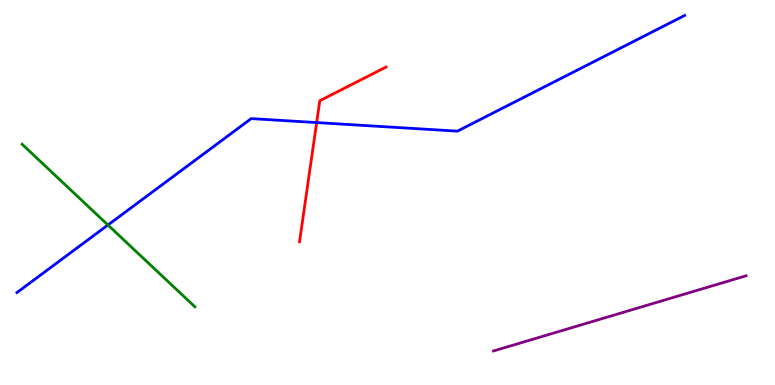[{'lines': ['blue', 'red'], 'intersections': [{'x': 4.09, 'y': 6.82}]}, {'lines': ['green', 'red'], 'intersections': []}, {'lines': ['purple', 'red'], 'intersections': []}, {'lines': ['blue', 'green'], 'intersections': [{'x': 1.39, 'y': 4.16}]}, {'lines': ['blue', 'purple'], 'intersections': []}, {'lines': ['green', 'purple'], 'intersections': []}]